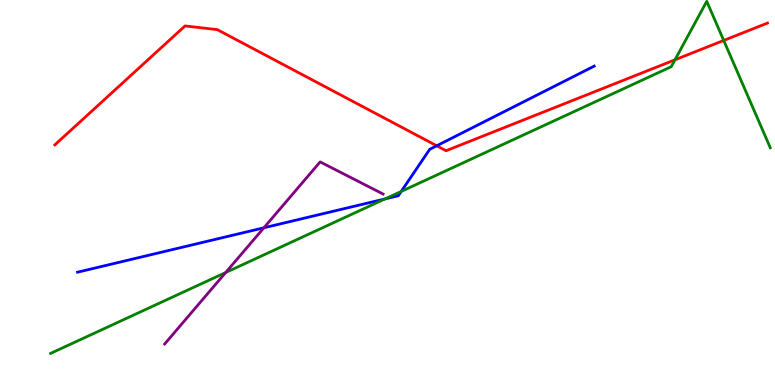[{'lines': ['blue', 'red'], 'intersections': [{'x': 5.64, 'y': 6.21}]}, {'lines': ['green', 'red'], 'intersections': [{'x': 8.71, 'y': 8.45}, {'x': 9.34, 'y': 8.95}]}, {'lines': ['purple', 'red'], 'intersections': []}, {'lines': ['blue', 'green'], 'intersections': [{'x': 4.97, 'y': 4.83}, {'x': 5.18, 'y': 5.03}]}, {'lines': ['blue', 'purple'], 'intersections': [{'x': 3.4, 'y': 4.08}]}, {'lines': ['green', 'purple'], 'intersections': [{'x': 2.91, 'y': 2.92}]}]